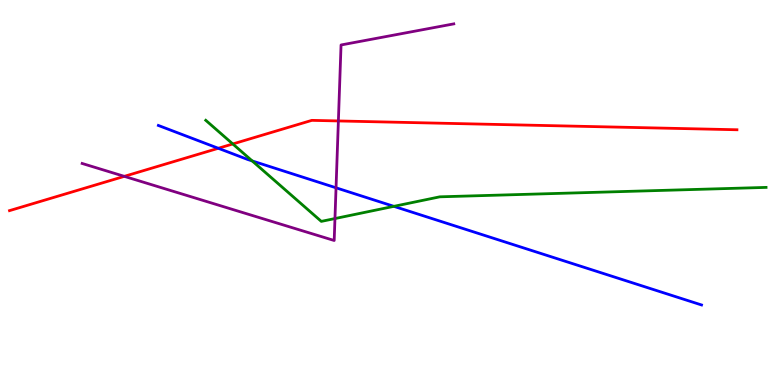[{'lines': ['blue', 'red'], 'intersections': [{'x': 2.82, 'y': 6.15}]}, {'lines': ['green', 'red'], 'intersections': [{'x': 3.0, 'y': 6.26}]}, {'lines': ['purple', 'red'], 'intersections': [{'x': 1.6, 'y': 5.42}, {'x': 4.37, 'y': 6.86}]}, {'lines': ['blue', 'green'], 'intersections': [{'x': 3.25, 'y': 5.82}, {'x': 5.08, 'y': 4.64}]}, {'lines': ['blue', 'purple'], 'intersections': [{'x': 4.34, 'y': 5.12}]}, {'lines': ['green', 'purple'], 'intersections': [{'x': 4.32, 'y': 4.32}]}]